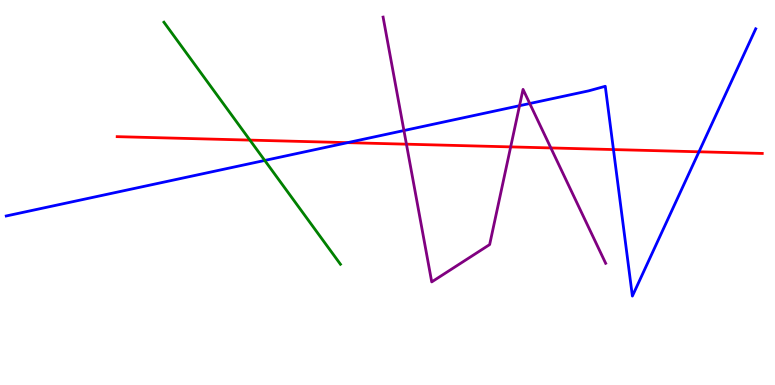[{'lines': ['blue', 'red'], 'intersections': [{'x': 4.48, 'y': 6.29}, {'x': 7.92, 'y': 6.12}, {'x': 9.02, 'y': 6.06}]}, {'lines': ['green', 'red'], 'intersections': [{'x': 3.22, 'y': 6.36}]}, {'lines': ['purple', 'red'], 'intersections': [{'x': 5.24, 'y': 6.26}, {'x': 6.59, 'y': 6.18}, {'x': 7.11, 'y': 6.16}]}, {'lines': ['blue', 'green'], 'intersections': [{'x': 3.42, 'y': 5.83}]}, {'lines': ['blue', 'purple'], 'intersections': [{'x': 5.21, 'y': 6.61}, {'x': 6.7, 'y': 7.25}, {'x': 6.84, 'y': 7.31}]}, {'lines': ['green', 'purple'], 'intersections': []}]